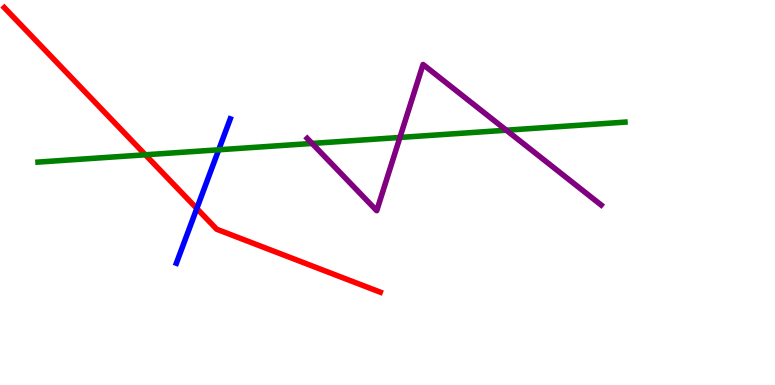[{'lines': ['blue', 'red'], 'intersections': [{'x': 2.54, 'y': 4.58}]}, {'lines': ['green', 'red'], 'intersections': [{'x': 1.88, 'y': 5.98}]}, {'lines': ['purple', 'red'], 'intersections': []}, {'lines': ['blue', 'green'], 'intersections': [{'x': 2.82, 'y': 6.11}]}, {'lines': ['blue', 'purple'], 'intersections': []}, {'lines': ['green', 'purple'], 'intersections': [{'x': 4.03, 'y': 6.27}, {'x': 5.16, 'y': 6.43}, {'x': 6.53, 'y': 6.62}]}]